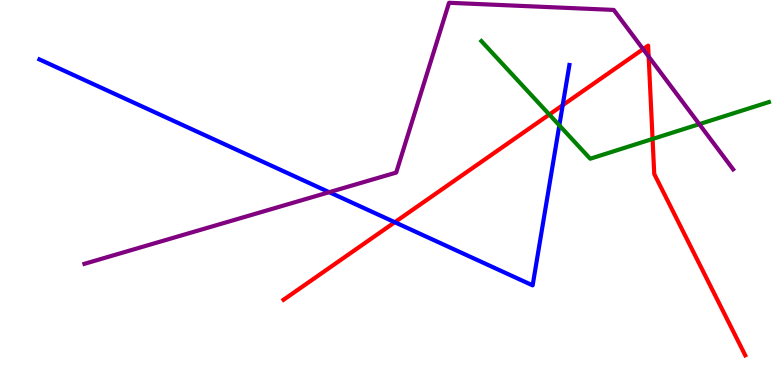[{'lines': ['blue', 'red'], 'intersections': [{'x': 5.09, 'y': 4.23}, {'x': 7.26, 'y': 7.27}]}, {'lines': ['green', 'red'], 'intersections': [{'x': 7.09, 'y': 7.03}, {'x': 8.42, 'y': 6.39}]}, {'lines': ['purple', 'red'], 'intersections': [{'x': 8.3, 'y': 8.72}, {'x': 8.37, 'y': 8.53}]}, {'lines': ['blue', 'green'], 'intersections': [{'x': 7.22, 'y': 6.74}]}, {'lines': ['blue', 'purple'], 'intersections': [{'x': 4.25, 'y': 5.01}]}, {'lines': ['green', 'purple'], 'intersections': [{'x': 9.02, 'y': 6.78}]}]